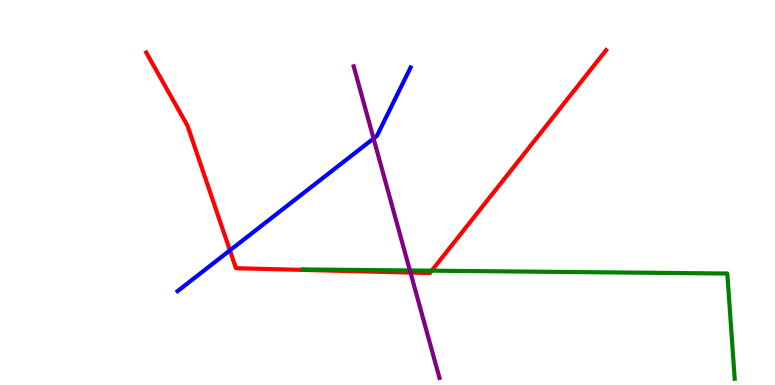[{'lines': ['blue', 'red'], 'intersections': [{'x': 2.97, 'y': 3.5}]}, {'lines': ['green', 'red'], 'intersections': [{'x': 5.57, 'y': 2.97}]}, {'lines': ['purple', 'red'], 'intersections': [{'x': 5.3, 'y': 2.92}]}, {'lines': ['blue', 'green'], 'intersections': []}, {'lines': ['blue', 'purple'], 'intersections': [{'x': 4.82, 'y': 6.4}]}, {'lines': ['green', 'purple'], 'intersections': [{'x': 5.29, 'y': 2.97}]}]